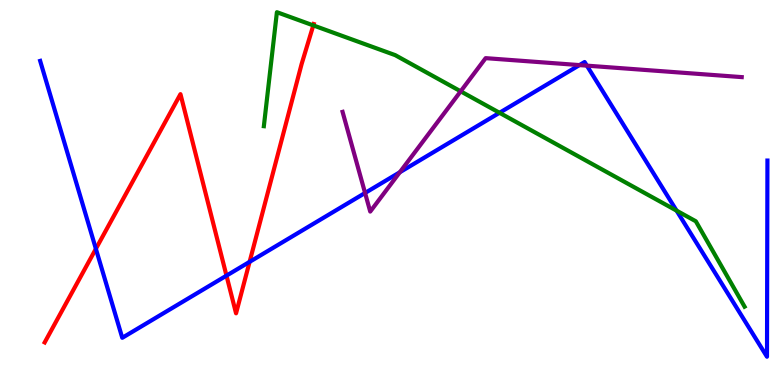[{'lines': ['blue', 'red'], 'intersections': [{'x': 1.24, 'y': 3.54}, {'x': 2.92, 'y': 2.84}, {'x': 3.22, 'y': 3.2}]}, {'lines': ['green', 'red'], 'intersections': [{'x': 4.04, 'y': 9.34}]}, {'lines': ['purple', 'red'], 'intersections': []}, {'lines': ['blue', 'green'], 'intersections': [{'x': 6.45, 'y': 7.07}, {'x': 8.73, 'y': 4.53}]}, {'lines': ['blue', 'purple'], 'intersections': [{'x': 4.71, 'y': 4.99}, {'x': 5.16, 'y': 5.53}, {'x': 7.48, 'y': 8.31}, {'x': 7.57, 'y': 8.3}]}, {'lines': ['green', 'purple'], 'intersections': [{'x': 5.94, 'y': 7.63}]}]